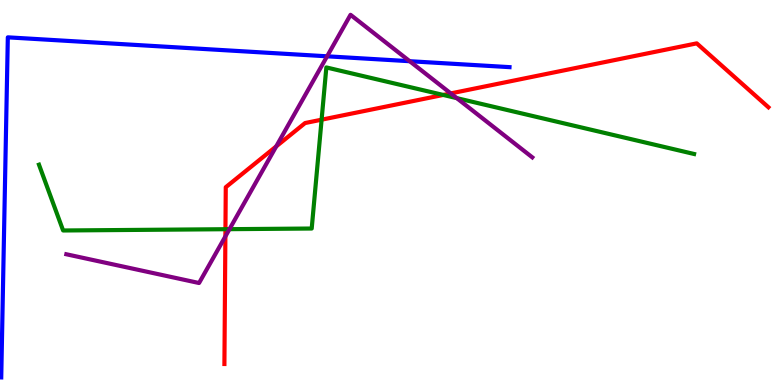[{'lines': ['blue', 'red'], 'intersections': []}, {'lines': ['green', 'red'], 'intersections': [{'x': 2.91, 'y': 4.05}, {'x': 4.15, 'y': 6.89}, {'x': 5.72, 'y': 7.53}]}, {'lines': ['purple', 'red'], 'intersections': [{'x': 2.91, 'y': 3.86}, {'x': 3.56, 'y': 6.2}, {'x': 5.82, 'y': 7.57}]}, {'lines': ['blue', 'green'], 'intersections': []}, {'lines': ['blue', 'purple'], 'intersections': [{'x': 4.22, 'y': 8.54}, {'x': 5.29, 'y': 8.41}]}, {'lines': ['green', 'purple'], 'intersections': [{'x': 2.96, 'y': 4.05}, {'x': 5.89, 'y': 7.45}]}]